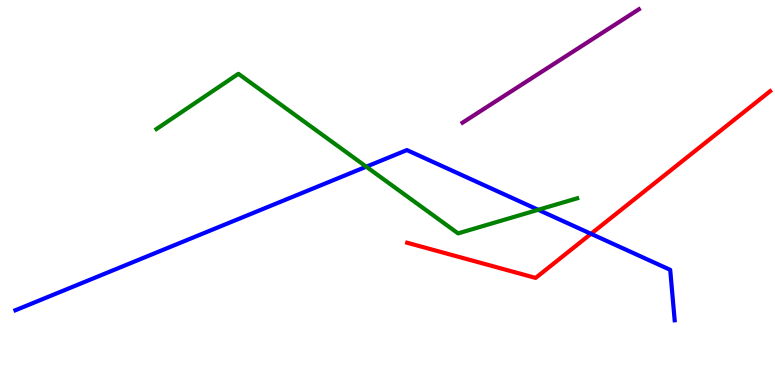[{'lines': ['blue', 'red'], 'intersections': [{'x': 7.63, 'y': 3.93}]}, {'lines': ['green', 'red'], 'intersections': []}, {'lines': ['purple', 'red'], 'intersections': []}, {'lines': ['blue', 'green'], 'intersections': [{'x': 4.73, 'y': 5.67}, {'x': 6.94, 'y': 4.55}]}, {'lines': ['blue', 'purple'], 'intersections': []}, {'lines': ['green', 'purple'], 'intersections': []}]